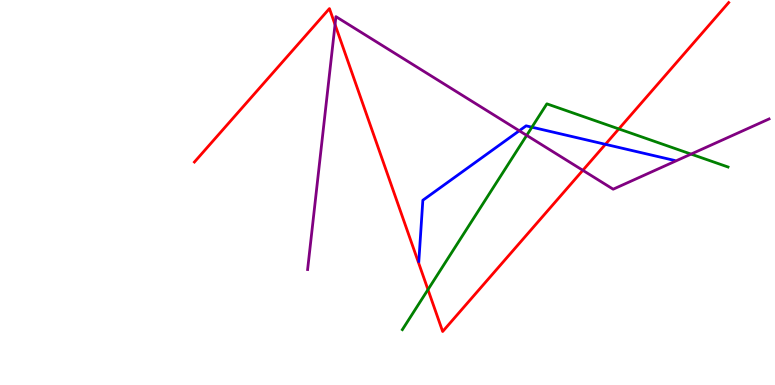[{'lines': ['blue', 'red'], 'intersections': [{'x': 7.81, 'y': 6.25}]}, {'lines': ['green', 'red'], 'intersections': [{'x': 5.52, 'y': 2.48}, {'x': 7.98, 'y': 6.65}]}, {'lines': ['purple', 'red'], 'intersections': [{'x': 4.32, 'y': 9.36}, {'x': 7.52, 'y': 5.58}]}, {'lines': ['blue', 'green'], 'intersections': [{'x': 6.86, 'y': 6.7}]}, {'lines': ['blue', 'purple'], 'intersections': [{'x': 6.7, 'y': 6.6}]}, {'lines': ['green', 'purple'], 'intersections': [{'x': 6.8, 'y': 6.48}, {'x': 8.92, 'y': 6.0}]}]